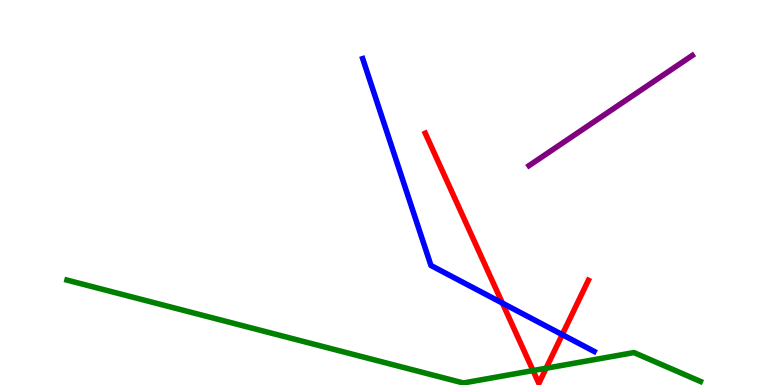[{'lines': ['blue', 'red'], 'intersections': [{'x': 6.48, 'y': 2.13}, {'x': 7.26, 'y': 1.31}]}, {'lines': ['green', 'red'], 'intersections': [{'x': 6.88, 'y': 0.375}, {'x': 7.05, 'y': 0.435}]}, {'lines': ['purple', 'red'], 'intersections': []}, {'lines': ['blue', 'green'], 'intersections': []}, {'lines': ['blue', 'purple'], 'intersections': []}, {'lines': ['green', 'purple'], 'intersections': []}]